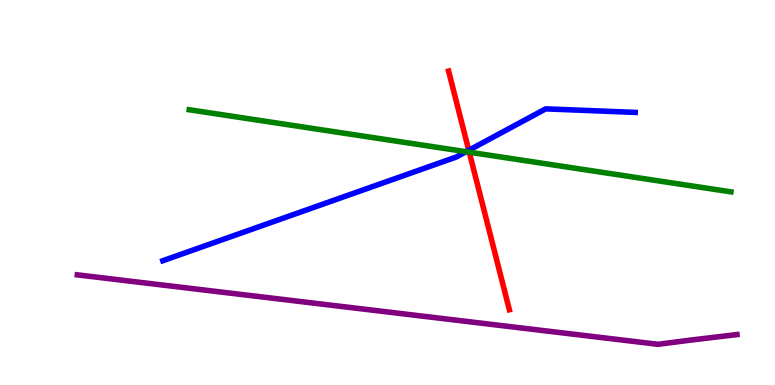[{'lines': ['blue', 'red'], 'intersections': [{'x': 6.05, 'y': 6.1}]}, {'lines': ['green', 'red'], 'intersections': [{'x': 6.05, 'y': 6.05}]}, {'lines': ['purple', 'red'], 'intersections': []}, {'lines': ['blue', 'green'], 'intersections': [{'x': 6.01, 'y': 6.06}]}, {'lines': ['blue', 'purple'], 'intersections': []}, {'lines': ['green', 'purple'], 'intersections': []}]